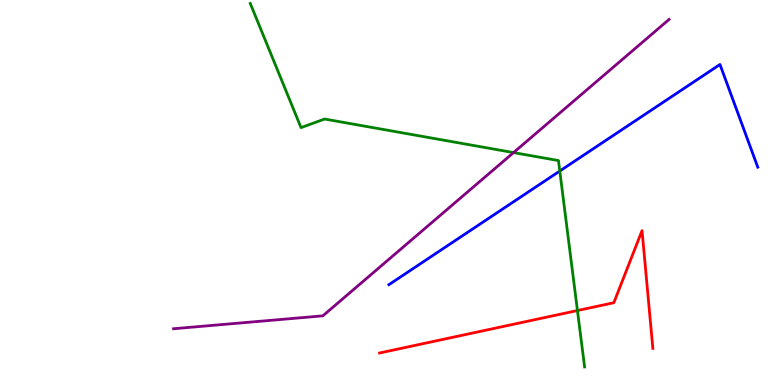[{'lines': ['blue', 'red'], 'intersections': []}, {'lines': ['green', 'red'], 'intersections': [{'x': 7.45, 'y': 1.93}]}, {'lines': ['purple', 'red'], 'intersections': []}, {'lines': ['blue', 'green'], 'intersections': [{'x': 7.22, 'y': 5.56}]}, {'lines': ['blue', 'purple'], 'intersections': []}, {'lines': ['green', 'purple'], 'intersections': [{'x': 6.63, 'y': 6.04}]}]